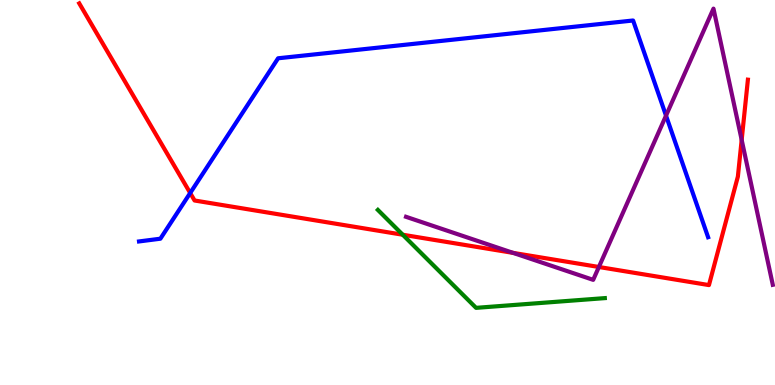[{'lines': ['blue', 'red'], 'intersections': [{'x': 2.45, 'y': 4.99}]}, {'lines': ['green', 'red'], 'intersections': [{'x': 5.2, 'y': 3.9}]}, {'lines': ['purple', 'red'], 'intersections': [{'x': 6.62, 'y': 3.43}, {'x': 7.73, 'y': 3.07}, {'x': 9.57, 'y': 6.37}]}, {'lines': ['blue', 'green'], 'intersections': []}, {'lines': ['blue', 'purple'], 'intersections': [{'x': 8.59, 'y': 7.0}]}, {'lines': ['green', 'purple'], 'intersections': []}]